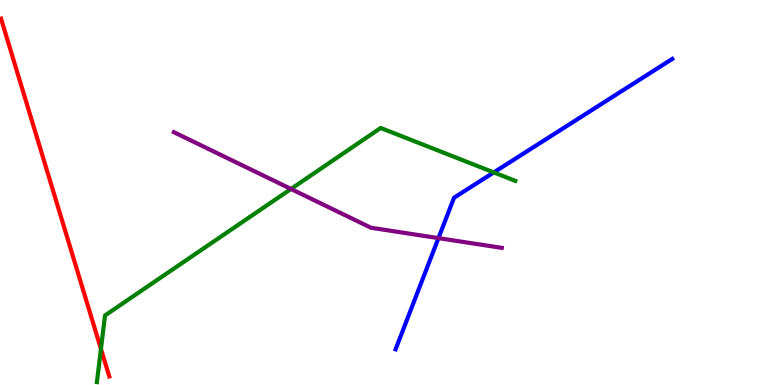[{'lines': ['blue', 'red'], 'intersections': []}, {'lines': ['green', 'red'], 'intersections': [{'x': 1.3, 'y': 0.937}]}, {'lines': ['purple', 'red'], 'intersections': []}, {'lines': ['blue', 'green'], 'intersections': [{'x': 6.37, 'y': 5.52}]}, {'lines': ['blue', 'purple'], 'intersections': [{'x': 5.66, 'y': 3.82}]}, {'lines': ['green', 'purple'], 'intersections': [{'x': 3.75, 'y': 5.09}]}]